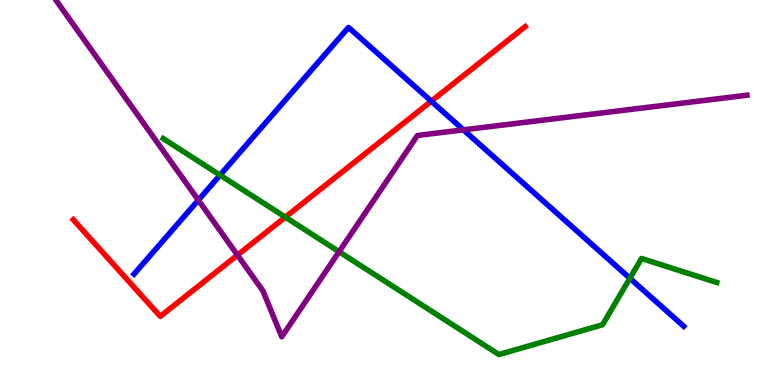[{'lines': ['blue', 'red'], 'intersections': [{'x': 5.57, 'y': 7.37}]}, {'lines': ['green', 'red'], 'intersections': [{'x': 3.68, 'y': 4.36}]}, {'lines': ['purple', 'red'], 'intersections': [{'x': 3.06, 'y': 3.37}]}, {'lines': ['blue', 'green'], 'intersections': [{'x': 2.84, 'y': 5.45}, {'x': 8.13, 'y': 2.77}]}, {'lines': ['blue', 'purple'], 'intersections': [{'x': 2.56, 'y': 4.8}, {'x': 5.98, 'y': 6.63}]}, {'lines': ['green', 'purple'], 'intersections': [{'x': 4.38, 'y': 3.46}]}]